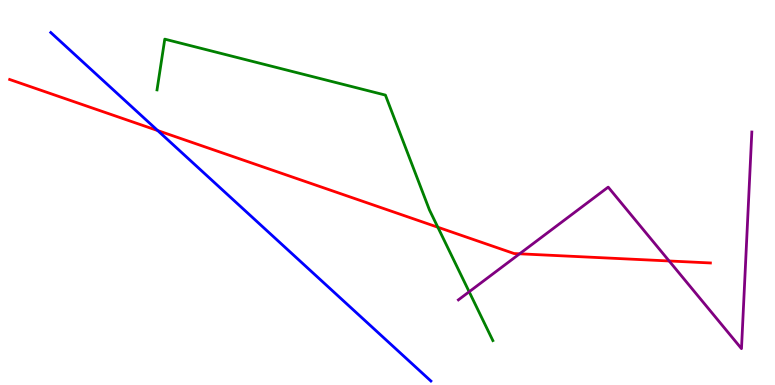[{'lines': ['blue', 'red'], 'intersections': [{'x': 2.03, 'y': 6.61}]}, {'lines': ['green', 'red'], 'intersections': [{'x': 5.65, 'y': 4.1}]}, {'lines': ['purple', 'red'], 'intersections': [{'x': 6.7, 'y': 3.41}, {'x': 8.63, 'y': 3.22}]}, {'lines': ['blue', 'green'], 'intersections': []}, {'lines': ['blue', 'purple'], 'intersections': []}, {'lines': ['green', 'purple'], 'intersections': [{'x': 6.05, 'y': 2.42}]}]